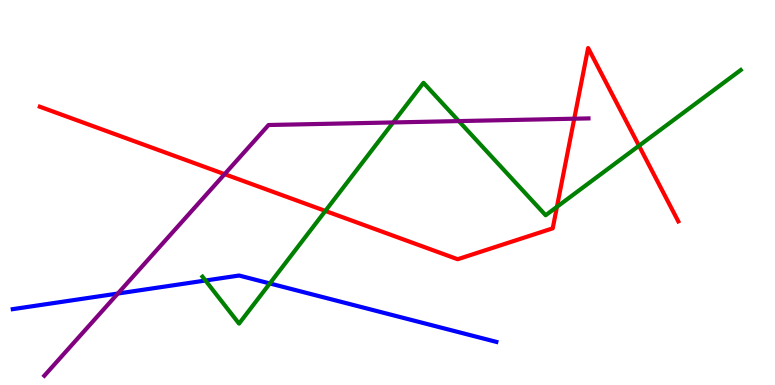[{'lines': ['blue', 'red'], 'intersections': []}, {'lines': ['green', 'red'], 'intersections': [{'x': 4.2, 'y': 4.52}, {'x': 7.19, 'y': 4.63}, {'x': 8.24, 'y': 6.21}]}, {'lines': ['purple', 'red'], 'intersections': [{'x': 2.9, 'y': 5.48}, {'x': 7.41, 'y': 6.92}]}, {'lines': ['blue', 'green'], 'intersections': [{'x': 2.65, 'y': 2.71}, {'x': 3.48, 'y': 2.64}]}, {'lines': ['blue', 'purple'], 'intersections': [{'x': 1.52, 'y': 2.38}]}, {'lines': ['green', 'purple'], 'intersections': [{'x': 5.07, 'y': 6.82}, {'x': 5.92, 'y': 6.85}]}]